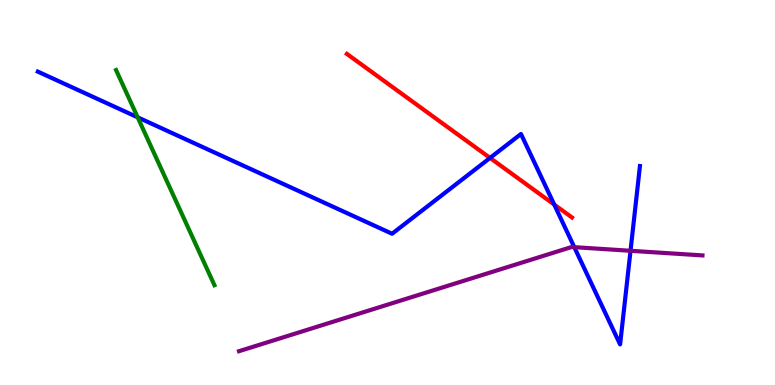[{'lines': ['blue', 'red'], 'intersections': [{'x': 6.32, 'y': 5.9}, {'x': 7.15, 'y': 4.69}]}, {'lines': ['green', 'red'], 'intersections': []}, {'lines': ['purple', 'red'], 'intersections': []}, {'lines': ['blue', 'green'], 'intersections': [{'x': 1.78, 'y': 6.95}]}, {'lines': ['blue', 'purple'], 'intersections': [{'x': 7.41, 'y': 3.58}, {'x': 8.14, 'y': 3.49}]}, {'lines': ['green', 'purple'], 'intersections': []}]